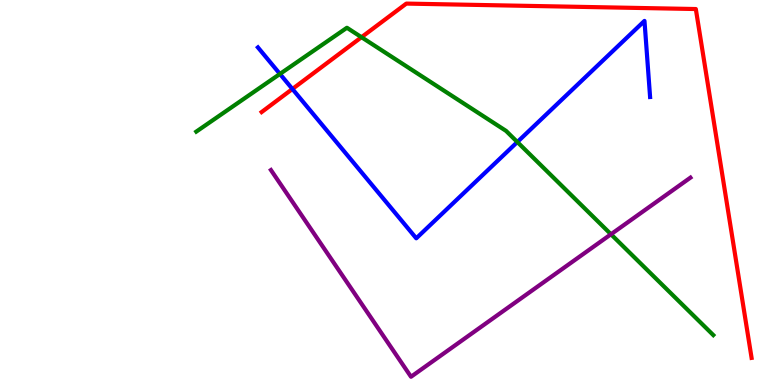[{'lines': ['blue', 'red'], 'intersections': [{'x': 3.77, 'y': 7.69}]}, {'lines': ['green', 'red'], 'intersections': [{'x': 4.66, 'y': 9.03}]}, {'lines': ['purple', 'red'], 'intersections': []}, {'lines': ['blue', 'green'], 'intersections': [{'x': 3.61, 'y': 8.08}, {'x': 6.68, 'y': 6.31}]}, {'lines': ['blue', 'purple'], 'intersections': []}, {'lines': ['green', 'purple'], 'intersections': [{'x': 7.88, 'y': 3.92}]}]